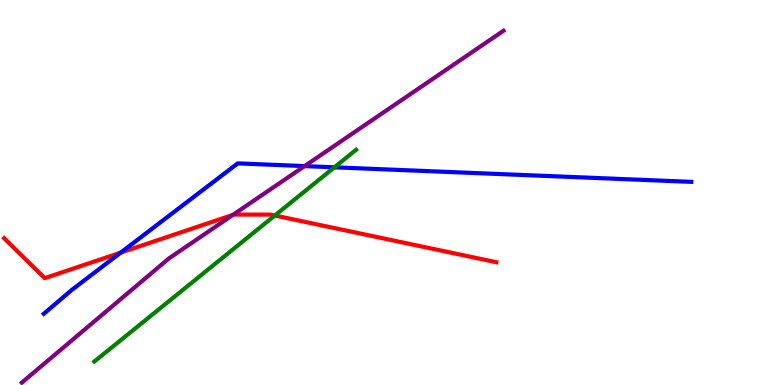[{'lines': ['blue', 'red'], 'intersections': [{'x': 1.56, 'y': 3.44}]}, {'lines': ['green', 'red'], 'intersections': [{'x': 3.55, 'y': 4.4}]}, {'lines': ['purple', 'red'], 'intersections': [{'x': 3.01, 'y': 4.42}]}, {'lines': ['blue', 'green'], 'intersections': [{'x': 4.32, 'y': 5.65}]}, {'lines': ['blue', 'purple'], 'intersections': [{'x': 3.93, 'y': 5.69}]}, {'lines': ['green', 'purple'], 'intersections': []}]